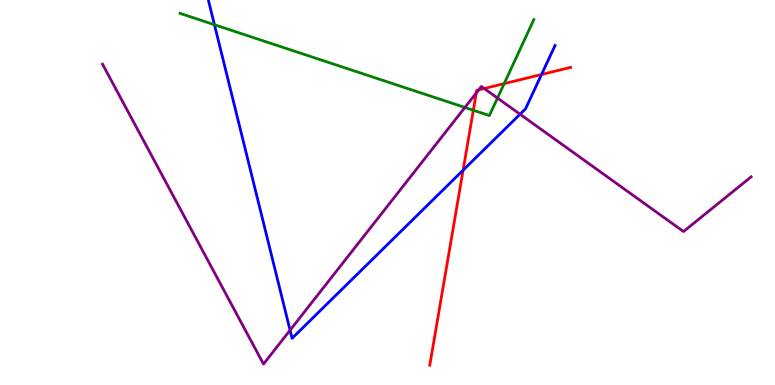[{'lines': ['blue', 'red'], 'intersections': [{'x': 5.98, 'y': 5.58}, {'x': 6.99, 'y': 8.07}]}, {'lines': ['green', 'red'], 'intersections': [{'x': 6.11, 'y': 7.14}, {'x': 6.51, 'y': 7.83}]}, {'lines': ['purple', 'red'], 'intersections': [{'x': 6.15, 'y': 7.59}, {'x': 6.18, 'y': 7.67}, {'x': 6.25, 'y': 7.7}]}, {'lines': ['blue', 'green'], 'intersections': [{'x': 2.77, 'y': 9.36}]}, {'lines': ['blue', 'purple'], 'intersections': [{'x': 3.74, 'y': 1.42}, {'x': 6.71, 'y': 7.03}]}, {'lines': ['green', 'purple'], 'intersections': [{'x': 6.0, 'y': 7.21}, {'x': 6.42, 'y': 7.45}]}]